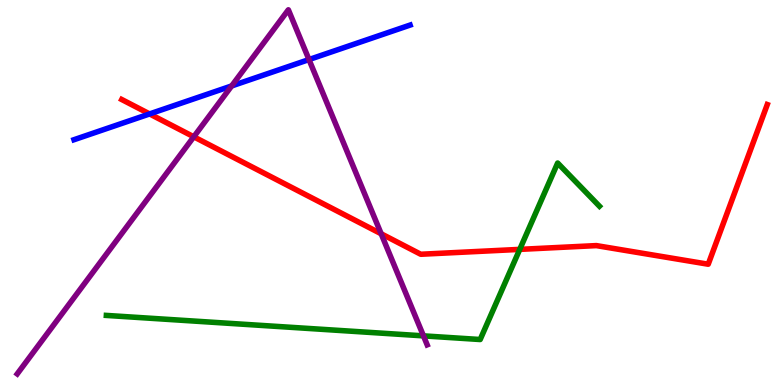[{'lines': ['blue', 'red'], 'intersections': [{'x': 1.93, 'y': 7.04}]}, {'lines': ['green', 'red'], 'intersections': [{'x': 6.71, 'y': 3.52}]}, {'lines': ['purple', 'red'], 'intersections': [{'x': 2.5, 'y': 6.45}, {'x': 4.92, 'y': 3.93}]}, {'lines': ['blue', 'green'], 'intersections': []}, {'lines': ['blue', 'purple'], 'intersections': [{'x': 2.99, 'y': 7.77}, {'x': 3.99, 'y': 8.45}]}, {'lines': ['green', 'purple'], 'intersections': [{'x': 5.46, 'y': 1.28}]}]